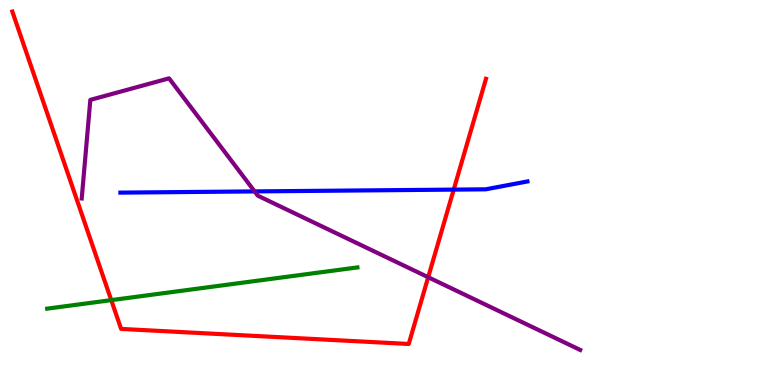[{'lines': ['blue', 'red'], 'intersections': [{'x': 5.85, 'y': 5.08}]}, {'lines': ['green', 'red'], 'intersections': [{'x': 1.44, 'y': 2.2}]}, {'lines': ['purple', 'red'], 'intersections': [{'x': 5.53, 'y': 2.8}]}, {'lines': ['blue', 'green'], 'intersections': []}, {'lines': ['blue', 'purple'], 'intersections': [{'x': 3.29, 'y': 5.03}]}, {'lines': ['green', 'purple'], 'intersections': []}]